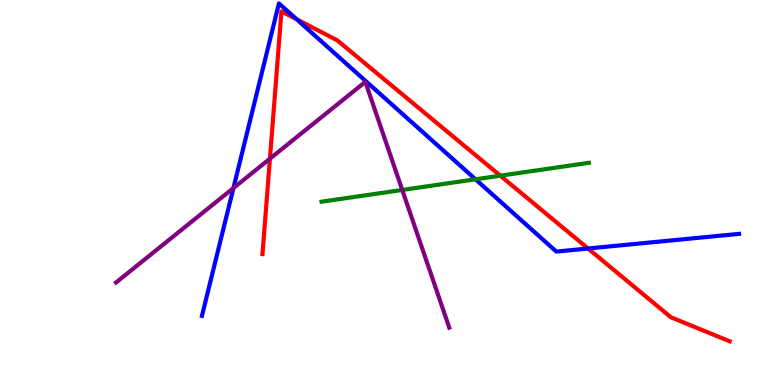[{'lines': ['blue', 'red'], 'intersections': [{'x': 3.83, 'y': 9.5}, {'x': 7.59, 'y': 3.55}]}, {'lines': ['green', 'red'], 'intersections': [{'x': 6.46, 'y': 5.44}]}, {'lines': ['purple', 'red'], 'intersections': [{'x': 3.48, 'y': 5.88}]}, {'lines': ['blue', 'green'], 'intersections': [{'x': 6.14, 'y': 5.34}]}, {'lines': ['blue', 'purple'], 'intersections': [{'x': 3.01, 'y': 5.12}]}, {'lines': ['green', 'purple'], 'intersections': [{'x': 5.19, 'y': 5.07}]}]